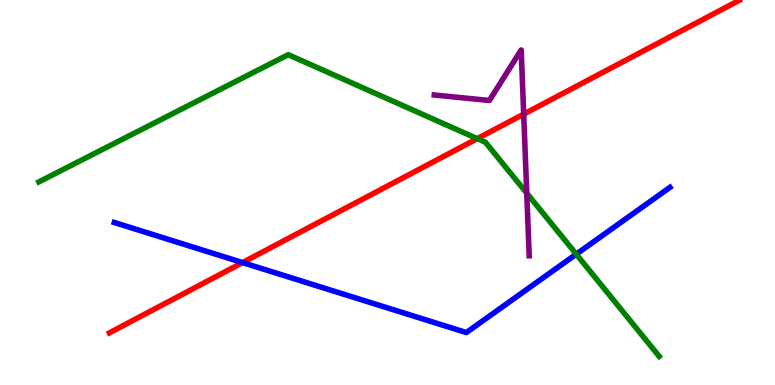[{'lines': ['blue', 'red'], 'intersections': [{'x': 3.13, 'y': 3.18}]}, {'lines': ['green', 'red'], 'intersections': [{'x': 6.16, 'y': 6.4}]}, {'lines': ['purple', 'red'], 'intersections': [{'x': 6.76, 'y': 7.04}]}, {'lines': ['blue', 'green'], 'intersections': [{'x': 7.44, 'y': 3.4}]}, {'lines': ['blue', 'purple'], 'intersections': []}, {'lines': ['green', 'purple'], 'intersections': [{'x': 6.8, 'y': 4.98}]}]